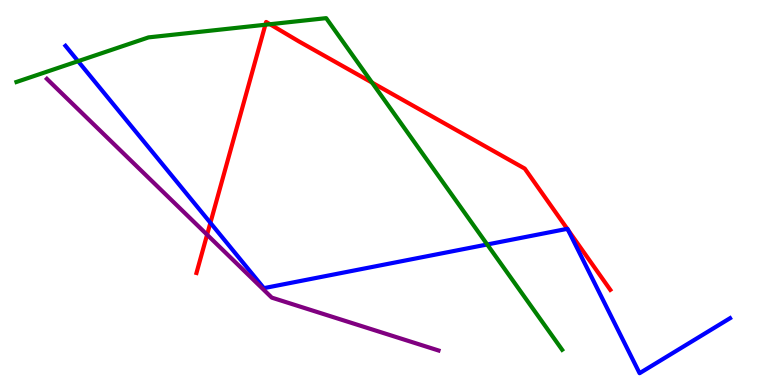[{'lines': ['blue', 'red'], 'intersections': [{'x': 2.71, 'y': 4.21}, {'x': 7.32, 'y': 4.06}, {'x': 7.33, 'y': 4.03}]}, {'lines': ['green', 'red'], 'intersections': [{'x': 3.42, 'y': 9.36}, {'x': 3.48, 'y': 9.37}, {'x': 4.8, 'y': 7.85}]}, {'lines': ['purple', 'red'], 'intersections': [{'x': 2.67, 'y': 3.9}]}, {'lines': ['blue', 'green'], 'intersections': [{'x': 1.01, 'y': 8.41}, {'x': 6.29, 'y': 3.65}]}, {'lines': ['blue', 'purple'], 'intersections': []}, {'lines': ['green', 'purple'], 'intersections': []}]